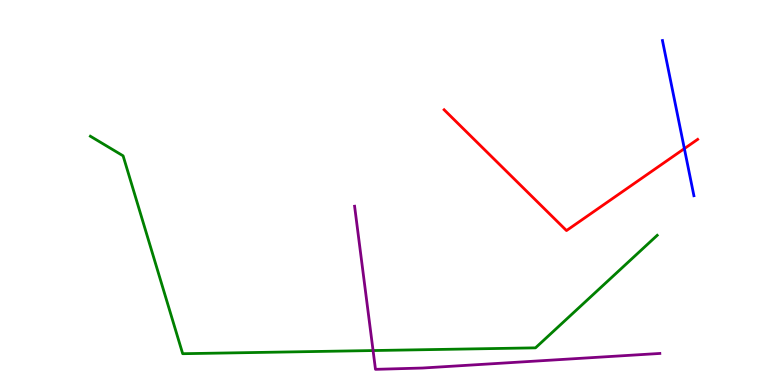[{'lines': ['blue', 'red'], 'intersections': [{'x': 8.83, 'y': 6.14}]}, {'lines': ['green', 'red'], 'intersections': []}, {'lines': ['purple', 'red'], 'intersections': []}, {'lines': ['blue', 'green'], 'intersections': []}, {'lines': ['blue', 'purple'], 'intersections': []}, {'lines': ['green', 'purple'], 'intersections': [{'x': 4.81, 'y': 0.895}]}]